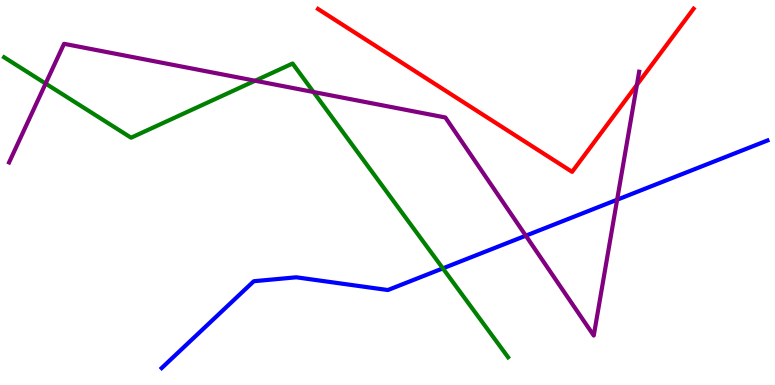[{'lines': ['blue', 'red'], 'intersections': []}, {'lines': ['green', 'red'], 'intersections': []}, {'lines': ['purple', 'red'], 'intersections': [{'x': 8.22, 'y': 7.8}]}, {'lines': ['blue', 'green'], 'intersections': [{'x': 5.71, 'y': 3.03}]}, {'lines': ['blue', 'purple'], 'intersections': [{'x': 6.78, 'y': 3.88}, {'x': 7.96, 'y': 4.81}]}, {'lines': ['green', 'purple'], 'intersections': [{'x': 0.589, 'y': 7.83}, {'x': 3.29, 'y': 7.9}, {'x': 4.04, 'y': 7.61}]}]